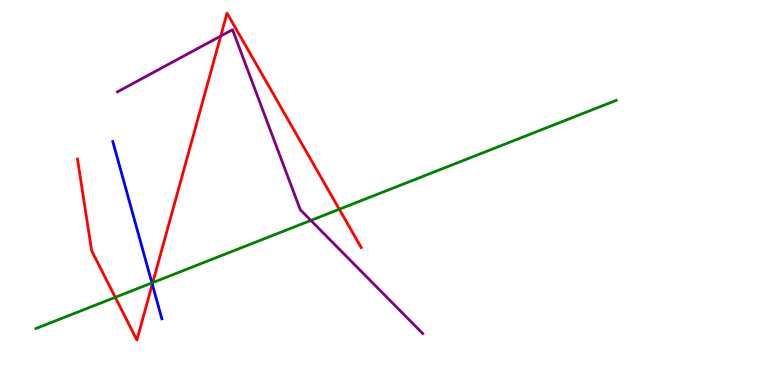[{'lines': ['blue', 'red'], 'intersections': [{'x': 1.96, 'y': 2.62}]}, {'lines': ['green', 'red'], 'intersections': [{'x': 1.49, 'y': 2.28}, {'x': 1.97, 'y': 2.66}, {'x': 4.38, 'y': 4.56}]}, {'lines': ['purple', 'red'], 'intersections': [{'x': 2.85, 'y': 9.06}]}, {'lines': ['blue', 'green'], 'intersections': [{'x': 1.96, 'y': 2.65}]}, {'lines': ['blue', 'purple'], 'intersections': []}, {'lines': ['green', 'purple'], 'intersections': [{'x': 4.01, 'y': 4.27}]}]